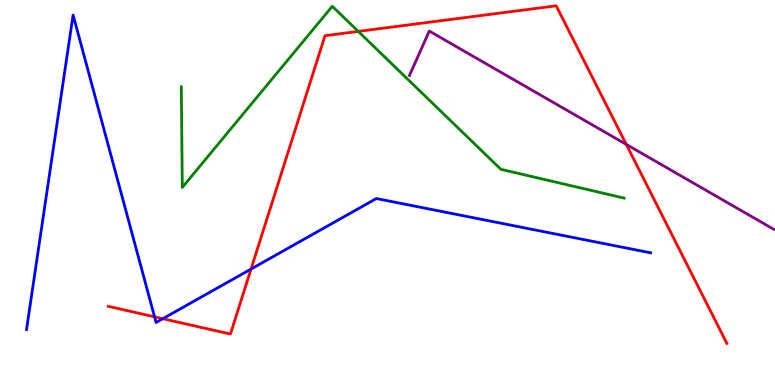[{'lines': ['blue', 'red'], 'intersections': [{'x': 1.99, 'y': 1.77}, {'x': 2.1, 'y': 1.72}, {'x': 3.24, 'y': 3.01}]}, {'lines': ['green', 'red'], 'intersections': [{'x': 4.62, 'y': 9.18}]}, {'lines': ['purple', 'red'], 'intersections': [{'x': 8.08, 'y': 6.25}]}, {'lines': ['blue', 'green'], 'intersections': []}, {'lines': ['blue', 'purple'], 'intersections': []}, {'lines': ['green', 'purple'], 'intersections': []}]